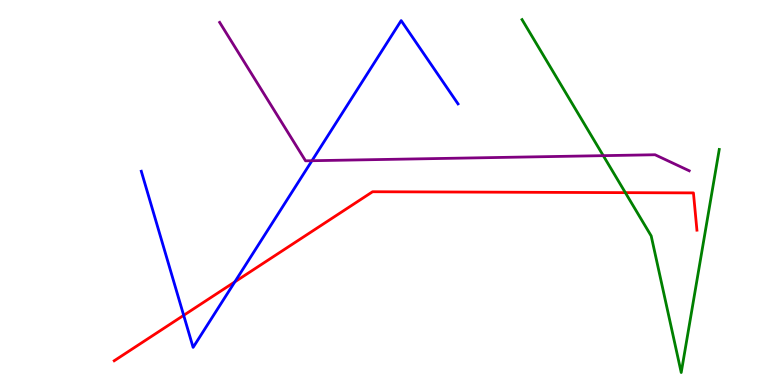[{'lines': ['blue', 'red'], 'intersections': [{'x': 2.37, 'y': 1.81}, {'x': 3.03, 'y': 2.68}]}, {'lines': ['green', 'red'], 'intersections': [{'x': 8.07, 'y': 5.0}]}, {'lines': ['purple', 'red'], 'intersections': []}, {'lines': ['blue', 'green'], 'intersections': []}, {'lines': ['blue', 'purple'], 'intersections': [{'x': 4.03, 'y': 5.83}]}, {'lines': ['green', 'purple'], 'intersections': [{'x': 7.78, 'y': 5.96}]}]